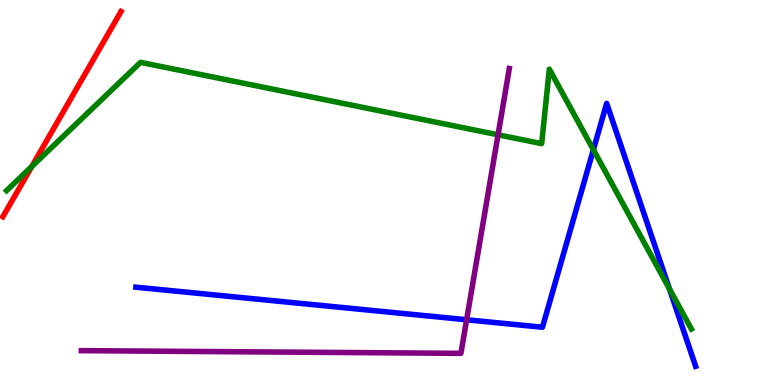[{'lines': ['blue', 'red'], 'intersections': []}, {'lines': ['green', 'red'], 'intersections': [{'x': 0.411, 'y': 5.68}]}, {'lines': ['purple', 'red'], 'intersections': []}, {'lines': ['blue', 'green'], 'intersections': [{'x': 7.66, 'y': 6.11}, {'x': 8.64, 'y': 2.5}]}, {'lines': ['blue', 'purple'], 'intersections': [{'x': 6.02, 'y': 1.69}]}, {'lines': ['green', 'purple'], 'intersections': [{'x': 6.43, 'y': 6.5}]}]